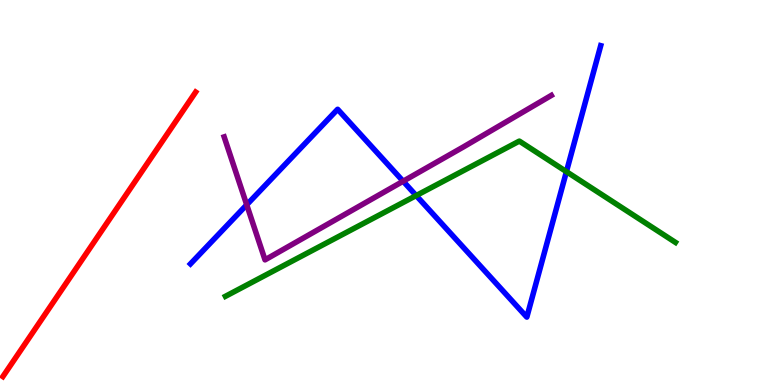[{'lines': ['blue', 'red'], 'intersections': []}, {'lines': ['green', 'red'], 'intersections': []}, {'lines': ['purple', 'red'], 'intersections': []}, {'lines': ['blue', 'green'], 'intersections': [{'x': 5.37, 'y': 4.92}, {'x': 7.31, 'y': 5.54}]}, {'lines': ['blue', 'purple'], 'intersections': [{'x': 3.18, 'y': 4.68}, {'x': 5.2, 'y': 5.29}]}, {'lines': ['green', 'purple'], 'intersections': []}]